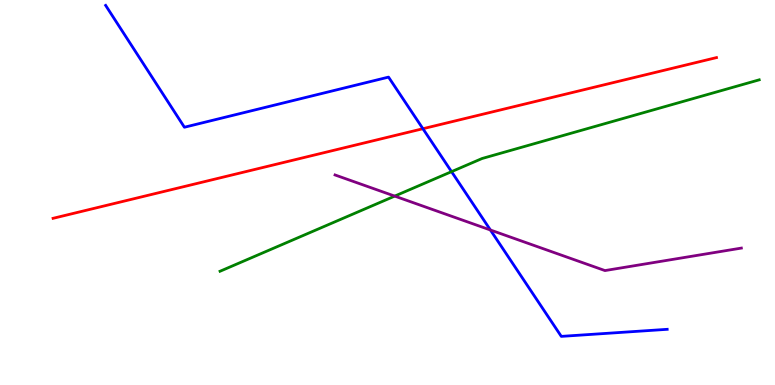[{'lines': ['blue', 'red'], 'intersections': [{'x': 5.46, 'y': 6.66}]}, {'lines': ['green', 'red'], 'intersections': []}, {'lines': ['purple', 'red'], 'intersections': []}, {'lines': ['blue', 'green'], 'intersections': [{'x': 5.83, 'y': 5.54}]}, {'lines': ['blue', 'purple'], 'intersections': [{'x': 6.33, 'y': 4.03}]}, {'lines': ['green', 'purple'], 'intersections': [{'x': 5.09, 'y': 4.91}]}]